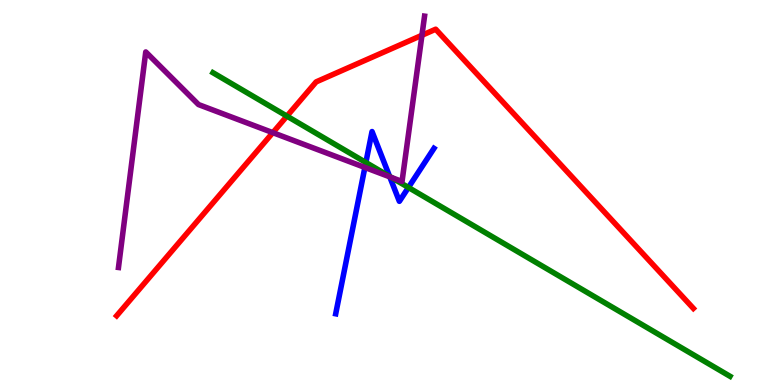[{'lines': ['blue', 'red'], 'intersections': []}, {'lines': ['green', 'red'], 'intersections': [{'x': 3.7, 'y': 6.98}]}, {'lines': ['purple', 'red'], 'intersections': [{'x': 3.52, 'y': 6.55}, {'x': 5.44, 'y': 9.08}]}, {'lines': ['blue', 'green'], 'intersections': [{'x': 4.72, 'y': 5.78}, {'x': 5.03, 'y': 5.42}, {'x': 5.27, 'y': 5.13}]}, {'lines': ['blue', 'purple'], 'intersections': [{'x': 4.71, 'y': 5.65}, {'x': 5.03, 'y': 5.41}]}, {'lines': ['green', 'purple'], 'intersections': [{'x': 5.05, 'y': 5.39}]}]